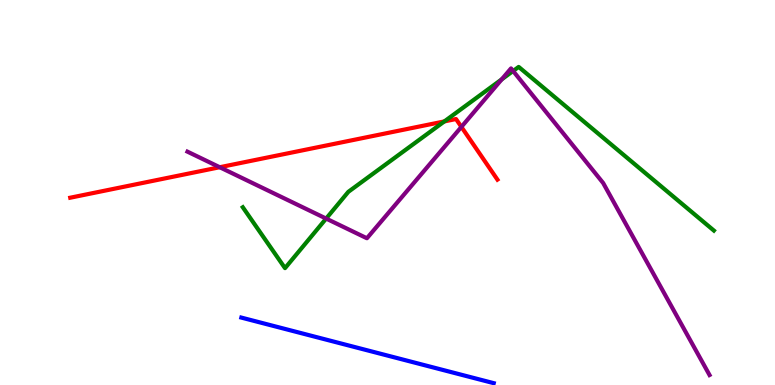[{'lines': ['blue', 'red'], 'intersections': []}, {'lines': ['green', 'red'], 'intersections': [{'x': 5.73, 'y': 6.85}]}, {'lines': ['purple', 'red'], 'intersections': [{'x': 2.84, 'y': 5.66}, {'x': 5.95, 'y': 6.7}]}, {'lines': ['blue', 'green'], 'intersections': []}, {'lines': ['blue', 'purple'], 'intersections': []}, {'lines': ['green', 'purple'], 'intersections': [{'x': 4.21, 'y': 4.32}, {'x': 6.47, 'y': 7.94}, {'x': 6.62, 'y': 8.16}]}]